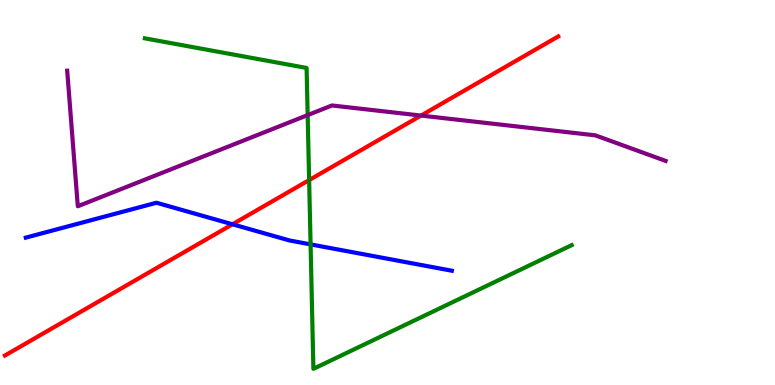[{'lines': ['blue', 'red'], 'intersections': [{'x': 3.0, 'y': 4.17}]}, {'lines': ['green', 'red'], 'intersections': [{'x': 3.99, 'y': 5.32}]}, {'lines': ['purple', 'red'], 'intersections': [{'x': 5.43, 'y': 7.0}]}, {'lines': ['blue', 'green'], 'intersections': [{'x': 4.01, 'y': 3.65}]}, {'lines': ['blue', 'purple'], 'intersections': []}, {'lines': ['green', 'purple'], 'intersections': [{'x': 3.97, 'y': 7.01}]}]